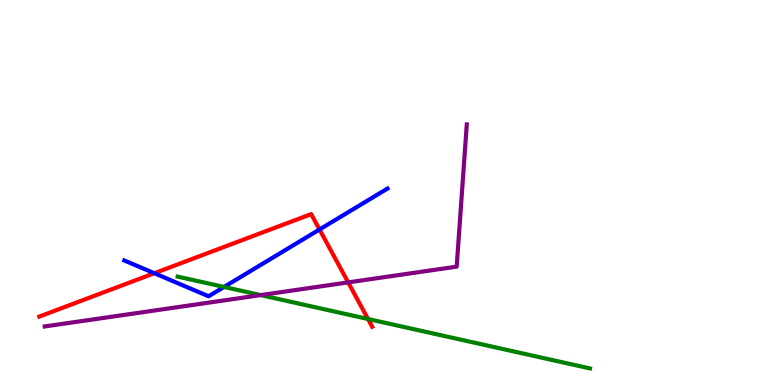[{'lines': ['blue', 'red'], 'intersections': [{'x': 1.99, 'y': 2.9}, {'x': 4.12, 'y': 4.04}]}, {'lines': ['green', 'red'], 'intersections': [{'x': 4.75, 'y': 1.71}]}, {'lines': ['purple', 'red'], 'intersections': [{'x': 4.49, 'y': 2.67}]}, {'lines': ['blue', 'green'], 'intersections': [{'x': 2.89, 'y': 2.55}]}, {'lines': ['blue', 'purple'], 'intersections': []}, {'lines': ['green', 'purple'], 'intersections': [{'x': 3.36, 'y': 2.34}]}]